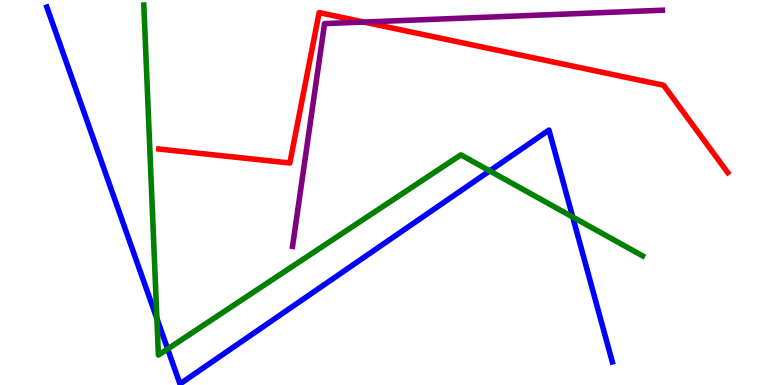[{'lines': ['blue', 'red'], 'intersections': []}, {'lines': ['green', 'red'], 'intersections': []}, {'lines': ['purple', 'red'], 'intersections': [{'x': 4.7, 'y': 9.43}]}, {'lines': ['blue', 'green'], 'intersections': [{'x': 2.02, 'y': 1.73}, {'x': 2.16, 'y': 0.935}, {'x': 6.32, 'y': 5.56}, {'x': 7.39, 'y': 4.36}]}, {'lines': ['blue', 'purple'], 'intersections': []}, {'lines': ['green', 'purple'], 'intersections': []}]